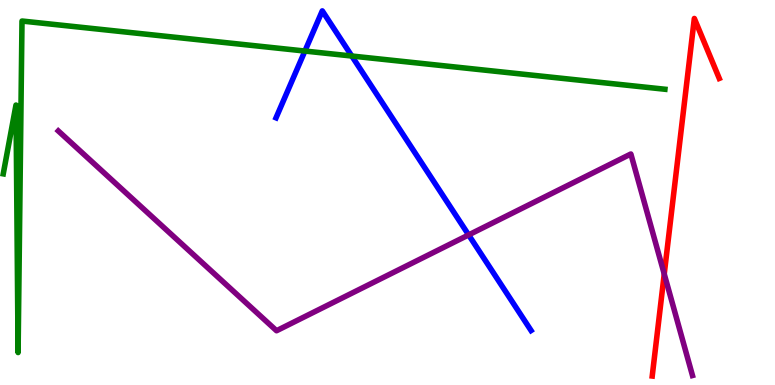[{'lines': ['blue', 'red'], 'intersections': []}, {'lines': ['green', 'red'], 'intersections': []}, {'lines': ['purple', 'red'], 'intersections': [{'x': 8.57, 'y': 2.88}]}, {'lines': ['blue', 'green'], 'intersections': [{'x': 3.93, 'y': 8.67}, {'x': 4.54, 'y': 8.54}]}, {'lines': ['blue', 'purple'], 'intersections': [{'x': 6.05, 'y': 3.9}]}, {'lines': ['green', 'purple'], 'intersections': []}]